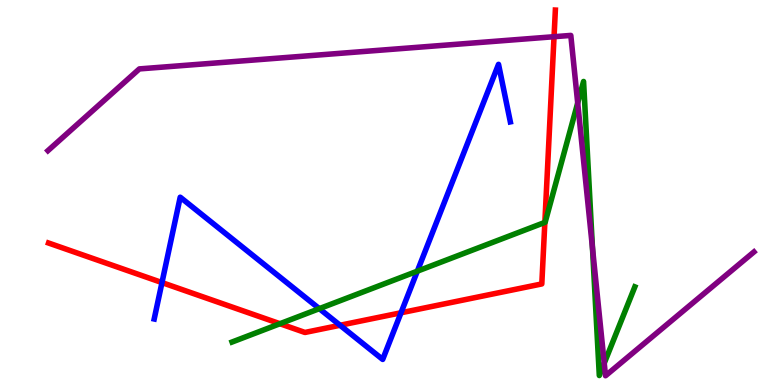[{'lines': ['blue', 'red'], 'intersections': [{'x': 2.09, 'y': 2.66}, {'x': 4.39, 'y': 1.55}, {'x': 5.17, 'y': 1.88}]}, {'lines': ['green', 'red'], 'intersections': [{'x': 3.61, 'y': 1.59}, {'x': 7.03, 'y': 4.22}]}, {'lines': ['purple', 'red'], 'intersections': [{'x': 7.15, 'y': 9.05}]}, {'lines': ['blue', 'green'], 'intersections': [{'x': 4.12, 'y': 1.98}, {'x': 5.38, 'y': 2.96}]}, {'lines': ['blue', 'purple'], 'intersections': []}, {'lines': ['green', 'purple'], 'intersections': [{'x': 7.45, 'y': 7.33}, {'x': 7.64, 'y': 3.56}, {'x': 7.8, 'y': 0.565}]}]